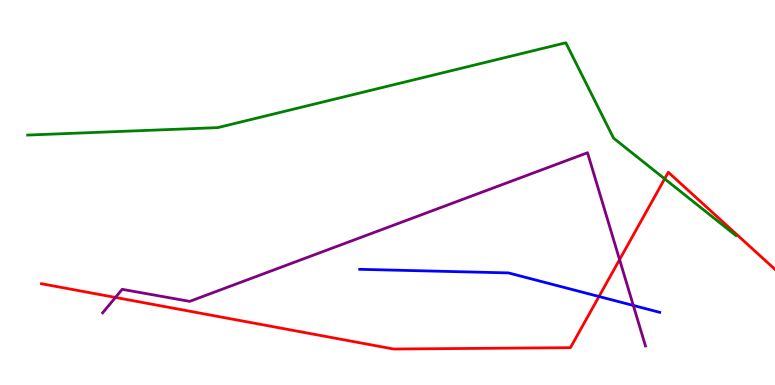[{'lines': ['blue', 'red'], 'intersections': [{'x': 7.73, 'y': 2.3}]}, {'lines': ['green', 'red'], 'intersections': [{'x': 8.58, 'y': 5.35}]}, {'lines': ['purple', 'red'], 'intersections': [{'x': 1.49, 'y': 2.27}, {'x': 7.99, 'y': 3.26}]}, {'lines': ['blue', 'green'], 'intersections': []}, {'lines': ['blue', 'purple'], 'intersections': [{'x': 8.17, 'y': 2.07}]}, {'lines': ['green', 'purple'], 'intersections': []}]